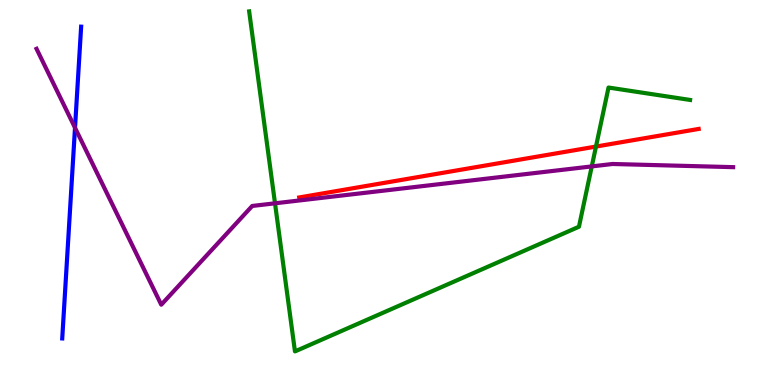[{'lines': ['blue', 'red'], 'intersections': []}, {'lines': ['green', 'red'], 'intersections': [{'x': 7.69, 'y': 6.19}]}, {'lines': ['purple', 'red'], 'intersections': []}, {'lines': ['blue', 'green'], 'intersections': []}, {'lines': ['blue', 'purple'], 'intersections': [{'x': 0.968, 'y': 6.68}]}, {'lines': ['green', 'purple'], 'intersections': [{'x': 3.55, 'y': 4.72}, {'x': 7.64, 'y': 5.68}]}]